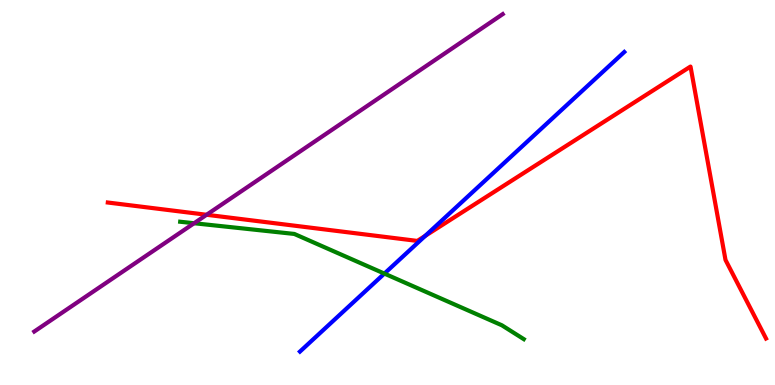[{'lines': ['blue', 'red'], 'intersections': [{'x': 5.49, 'y': 3.87}]}, {'lines': ['green', 'red'], 'intersections': []}, {'lines': ['purple', 'red'], 'intersections': [{'x': 2.67, 'y': 4.42}]}, {'lines': ['blue', 'green'], 'intersections': [{'x': 4.96, 'y': 2.89}]}, {'lines': ['blue', 'purple'], 'intersections': []}, {'lines': ['green', 'purple'], 'intersections': [{'x': 2.5, 'y': 4.2}]}]